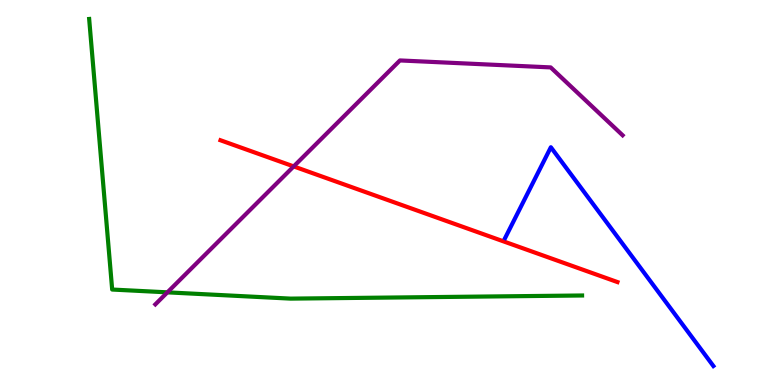[{'lines': ['blue', 'red'], 'intersections': []}, {'lines': ['green', 'red'], 'intersections': []}, {'lines': ['purple', 'red'], 'intersections': [{'x': 3.79, 'y': 5.68}]}, {'lines': ['blue', 'green'], 'intersections': []}, {'lines': ['blue', 'purple'], 'intersections': []}, {'lines': ['green', 'purple'], 'intersections': [{'x': 2.16, 'y': 2.41}]}]